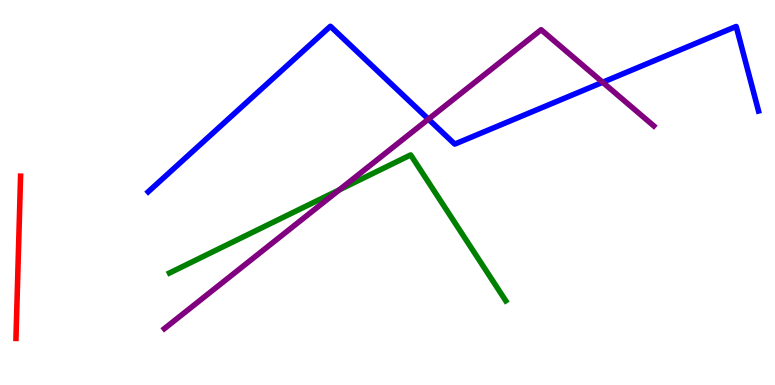[{'lines': ['blue', 'red'], 'intersections': []}, {'lines': ['green', 'red'], 'intersections': []}, {'lines': ['purple', 'red'], 'intersections': []}, {'lines': ['blue', 'green'], 'intersections': []}, {'lines': ['blue', 'purple'], 'intersections': [{'x': 5.53, 'y': 6.91}, {'x': 7.78, 'y': 7.86}]}, {'lines': ['green', 'purple'], 'intersections': [{'x': 4.38, 'y': 5.07}]}]